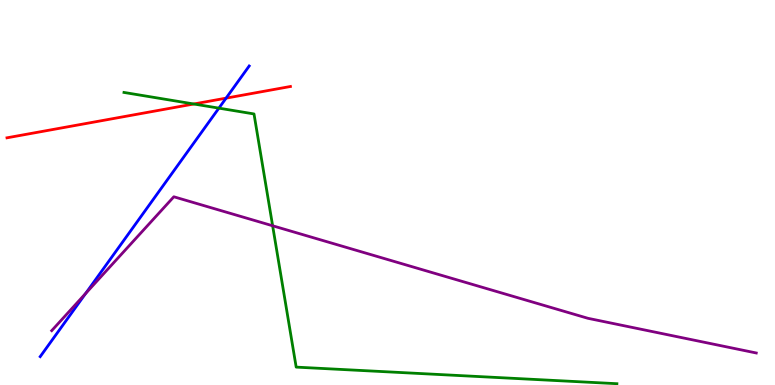[{'lines': ['blue', 'red'], 'intersections': [{'x': 2.92, 'y': 7.45}]}, {'lines': ['green', 'red'], 'intersections': [{'x': 2.5, 'y': 7.3}]}, {'lines': ['purple', 'red'], 'intersections': []}, {'lines': ['blue', 'green'], 'intersections': [{'x': 2.82, 'y': 7.19}]}, {'lines': ['blue', 'purple'], 'intersections': [{'x': 1.1, 'y': 2.38}]}, {'lines': ['green', 'purple'], 'intersections': [{'x': 3.52, 'y': 4.14}]}]